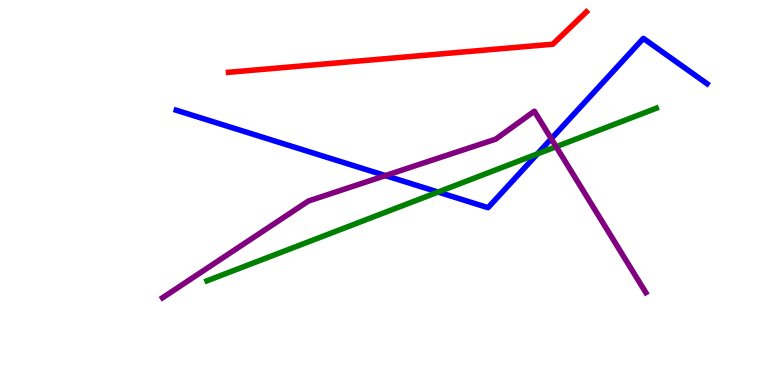[{'lines': ['blue', 'red'], 'intersections': []}, {'lines': ['green', 'red'], 'intersections': []}, {'lines': ['purple', 'red'], 'intersections': []}, {'lines': ['blue', 'green'], 'intersections': [{'x': 5.65, 'y': 5.01}, {'x': 6.93, 'y': 6.0}]}, {'lines': ['blue', 'purple'], 'intersections': [{'x': 4.97, 'y': 5.44}, {'x': 7.11, 'y': 6.4}]}, {'lines': ['green', 'purple'], 'intersections': [{'x': 7.18, 'y': 6.19}]}]